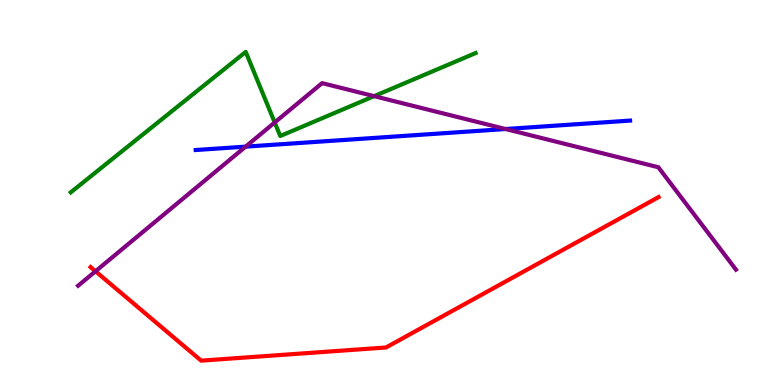[{'lines': ['blue', 'red'], 'intersections': []}, {'lines': ['green', 'red'], 'intersections': []}, {'lines': ['purple', 'red'], 'intersections': [{'x': 1.23, 'y': 2.95}]}, {'lines': ['blue', 'green'], 'intersections': []}, {'lines': ['blue', 'purple'], 'intersections': [{'x': 3.17, 'y': 6.19}, {'x': 6.52, 'y': 6.65}]}, {'lines': ['green', 'purple'], 'intersections': [{'x': 3.54, 'y': 6.82}, {'x': 4.83, 'y': 7.5}]}]